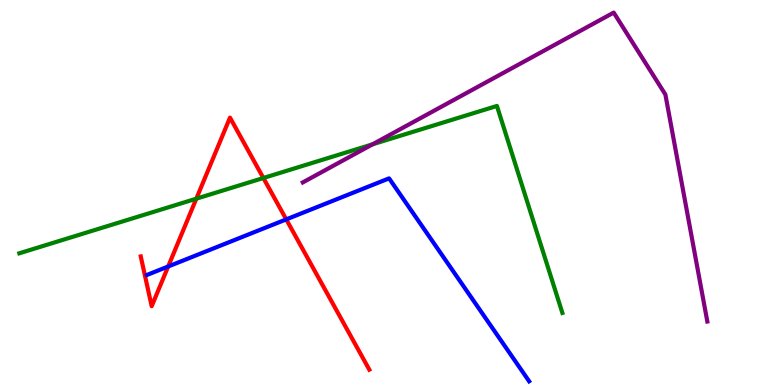[{'lines': ['blue', 'red'], 'intersections': [{'x': 2.17, 'y': 3.08}, {'x': 3.69, 'y': 4.3}]}, {'lines': ['green', 'red'], 'intersections': [{'x': 2.53, 'y': 4.84}, {'x': 3.4, 'y': 5.38}]}, {'lines': ['purple', 'red'], 'intersections': []}, {'lines': ['blue', 'green'], 'intersections': []}, {'lines': ['blue', 'purple'], 'intersections': []}, {'lines': ['green', 'purple'], 'intersections': [{'x': 4.81, 'y': 6.25}]}]